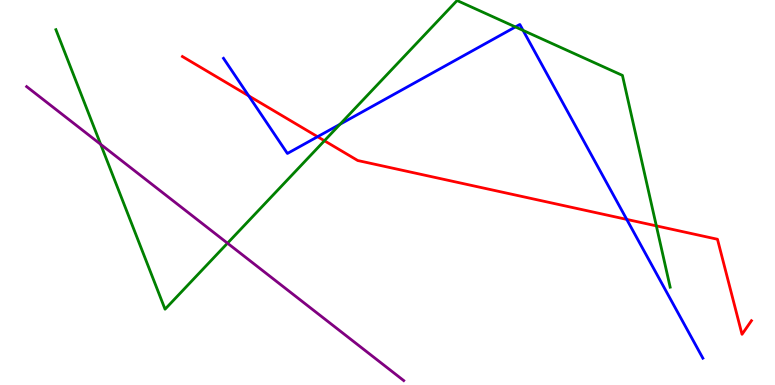[{'lines': ['blue', 'red'], 'intersections': [{'x': 3.21, 'y': 7.51}, {'x': 4.1, 'y': 6.45}, {'x': 8.09, 'y': 4.3}]}, {'lines': ['green', 'red'], 'intersections': [{'x': 4.19, 'y': 6.34}, {'x': 8.47, 'y': 4.13}]}, {'lines': ['purple', 'red'], 'intersections': []}, {'lines': ['blue', 'green'], 'intersections': [{'x': 4.39, 'y': 6.77}, {'x': 6.65, 'y': 9.3}, {'x': 6.75, 'y': 9.21}]}, {'lines': ['blue', 'purple'], 'intersections': []}, {'lines': ['green', 'purple'], 'intersections': [{'x': 1.3, 'y': 6.25}, {'x': 2.94, 'y': 3.68}]}]